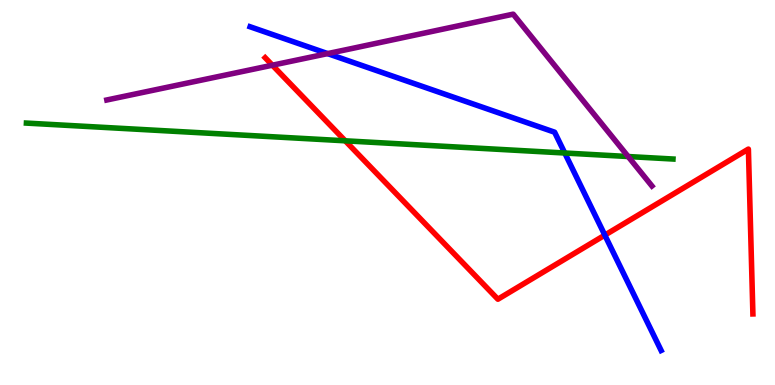[{'lines': ['blue', 'red'], 'intersections': [{'x': 7.8, 'y': 3.89}]}, {'lines': ['green', 'red'], 'intersections': [{'x': 4.45, 'y': 6.34}]}, {'lines': ['purple', 'red'], 'intersections': [{'x': 3.51, 'y': 8.31}]}, {'lines': ['blue', 'green'], 'intersections': [{'x': 7.29, 'y': 6.03}]}, {'lines': ['blue', 'purple'], 'intersections': [{'x': 4.23, 'y': 8.61}]}, {'lines': ['green', 'purple'], 'intersections': [{'x': 8.11, 'y': 5.93}]}]